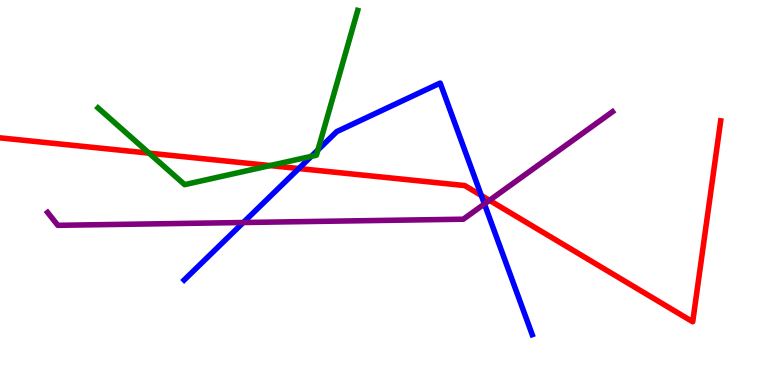[{'lines': ['blue', 'red'], 'intersections': [{'x': 3.86, 'y': 5.62}, {'x': 6.21, 'y': 4.92}]}, {'lines': ['green', 'red'], 'intersections': [{'x': 1.92, 'y': 6.02}, {'x': 3.48, 'y': 5.7}]}, {'lines': ['purple', 'red'], 'intersections': [{'x': 6.32, 'y': 4.8}]}, {'lines': ['blue', 'green'], 'intersections': [{'x': 4.02, 'y': 5.94}, {'x': 4.1, 'y': 6.11}]}, {'lines': ['blue', 'purple'], 'intersections': [{'x': 3.14, 'y': 4.22}, {'x': 6.25, 'y': 4.7}]}, {'lines': ['green', 'purple'], 'intersections': []}]